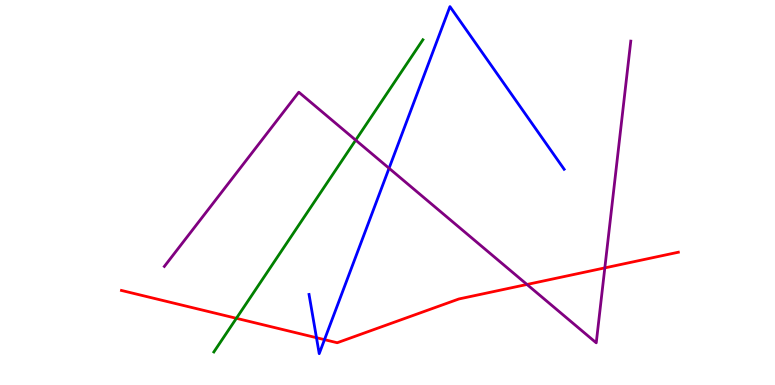[{'lines': ['blue', 'red'], 'intersections': [{'x': 4.08, 'y': 1.23}, {'x': 4.19, 'y': 1.18}]}, {'lines': ['green', 'red'], 'intersections': [{'x': 3.05, 'y': 1.73}]}, {'lines': ['purple', 'red'], 'intersections': [{'x': 6.8, 'y': 2.61}, {'x': 7.8, 'y': 3.04}]}, {'lines': ['blue', 'green'], 'intersections': []}, {'lines': ['blue', 'purple'], 'intersections': [{'x': 5.02, 'y': 5.63}]}, {'lines': ['green', 'purple'], 'intersections': [{'x': 4.59, 'y': 6.36}]}]